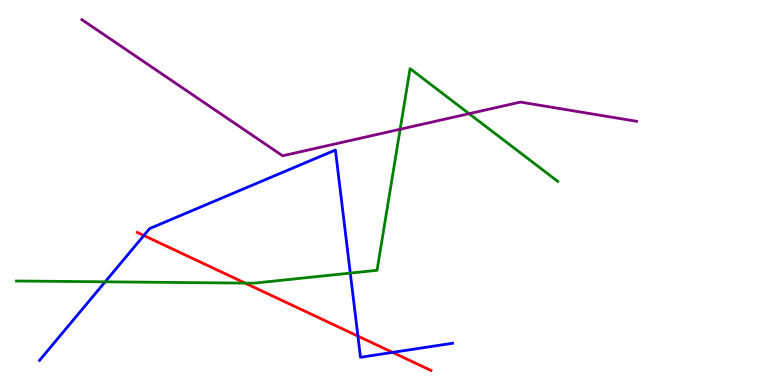[{'lines': ['blue', 'red'], 'intersections': [{'x': 1.86, 'y': 3.88}, {'x': 4.62, 'y': 1.27}, {'x': 5.07, 'y': 0.847}]}, {'lines': ['green', 'red'], 'intersections': [{'x': 3.16, 'y': 2.65}]}, {'lines': ['purple', 'red'], 'intersections': []}, {'lines': ['blue', 'green'], 'intersections': [{'x': 1.36, 'y': 2.68}, {'x': 4.52, 'y': 2.91}]}, {'lines': ['blue', 'purple'], 'intersections': []}, {'lines': ['green', 'purple'], 'intersections': [{'x': 5.16, 'y': 6.64}, {'x': 6.05, 'y': 7.05}]}]